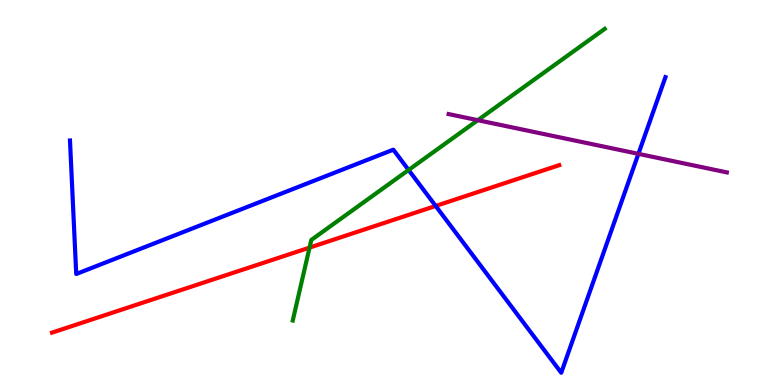[{'lines': ['blue', 'red'], 'intersections': [{'x': 5.62, 'y': 4.65}]}, {'lines': ['green', 'red'], 'intersections': [{'x': 3.99, 'y': 3.57}]}, {'lines': ['purple', 'red'], 'intersections': []}, {'lines': ['blue', 'green'], 'intersections': [{'x': 5.27, 'y': 5.59}]}, {'lines': ['blue', 'purple'], 'intersections': [{'x': 8.24, 'y': 6.0}]}, {'lines': ['green', 'purple'], 'intersections': [{'x': 6.17, 'y': 6.88}]}]